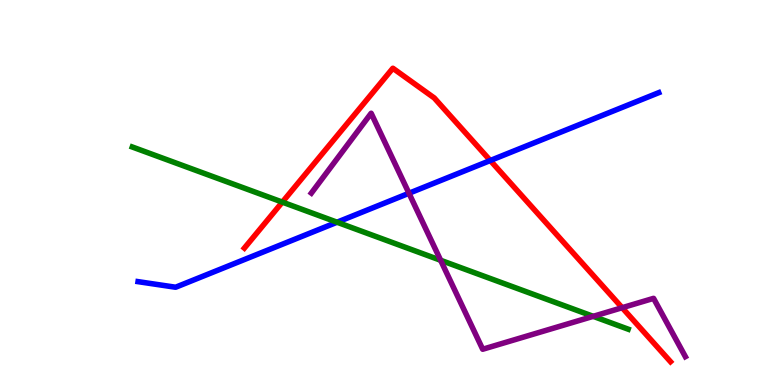[{'lines': ['blue', 'red'], 'intersections': [{'x': 6.33, 'y': 5.83}]}, {'lines': ['green', 'red'], 'intersections': [{'x': 3.64, 'y': 4.75}]}, {'lines': ['purple', 'red'], 'intersections': [{'x': 8.03, 'y': 2.01}]}, {'lines': ['blue', 'green'], 'intersections': [{'x': 4.35, 'y': 4.23}]}, {'lines': ['blue', 'purple'], 'intersections': [{'x': 5.28, 'y': 4.98}]}, {'lines': ['green', 'purple'], 'intersections': [{'x': 5.69, 'y': 3.24}, {'x': 7.65, 'y': 1.78}]}]